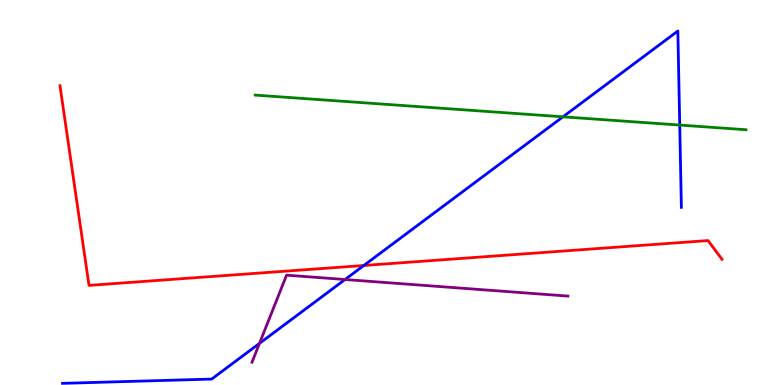[{'lines': ['blue', 'red'], 'intersections': [{'x': 4.69, 'y': 3.1}]}, {'lines': ['green', 'red'], 'intersections': []}, {'lines': ['purple', 'red'], 'intersections': []}, {'lines': ['blue', 'green'], 'intersections': [{'x': 7.26, 'y': 6.97}, {'x': 8.77, 'y': 6.75}]}, {'lines': ['blue', 'purple'], 'intersections': [{'x': 3.35, 'y': 1.08}, {'x': 4.45, 'y': 2.74}]}, {'lines': ['green', 'purple'], 'intersections': []}]